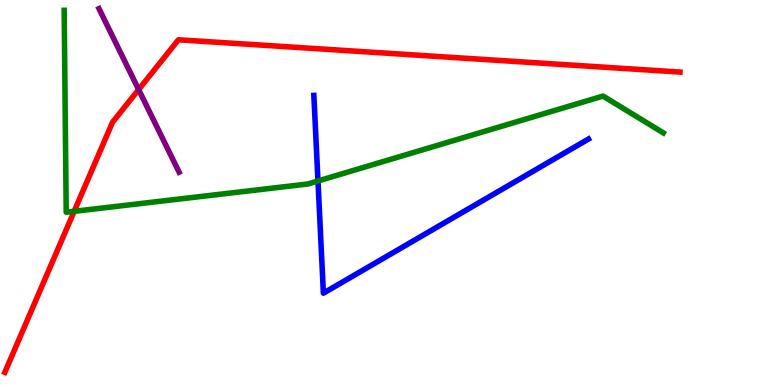[{'lines': ['blue', 'red'], 'intersections': []}, {'lines': ['green', 'red'], 'intersections': [{'x': 0.957, 'y': 4.51}]}, {'lines': ['purple', 'red'], 'intersections': [{'x': 1.79, 'y': 7.67}]}, {'lines': ['blue', 'green'], 'intersections': [{'x': 4.1, 'y': 5.3}]}, {'lines': ['blue', 'purple'], 'intersections': []}, {'lines': ['green', 'purple'], 'intersections': []}]